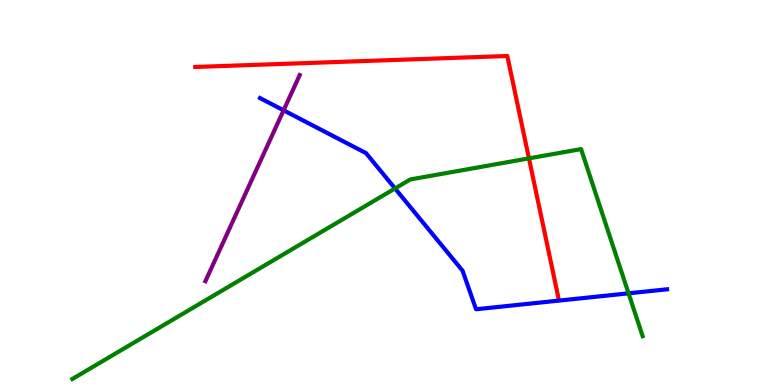[{'lines': ['blue', 'red'], 'intersections': []}, {'lines': ['green', 'red'], 'intersections': [{'x': 6.83, 'y': 5.89}]}, {'lines': ['purple', 'red'], 'intersections': []}, {'lines': ['blue', 'green'], 'intersections': [{'x': 5.1, 'y': 5.11}, {'x': 8.11, 'y': 2.38}]}, {'lines': ['blue', 'purple'], 'intersections': [{'x': 3.66, 'y': 7.13}]}, {'lines': ['green', 'purple'], 'intersections': []}]